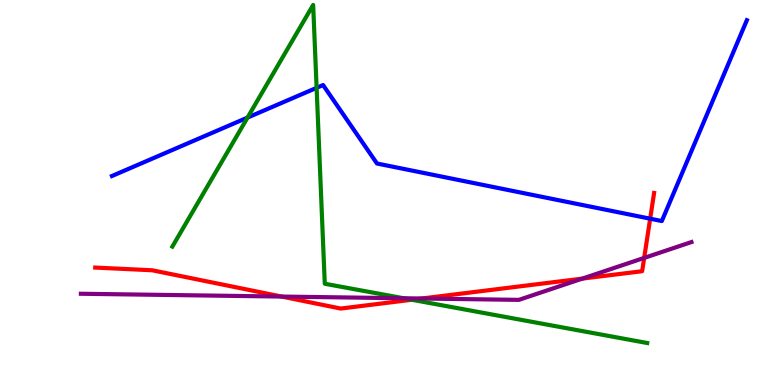[{'lines': ['blue', 'red'], 'intersections': [{'x': 8.39, 'y': 4.32}]}, {'lines': ['green', 'red'], 'intersections': [{'x': 5.31, 'y': 2.21}]}, {'lines': ['purple', 'red'], 'intersections': [{'x': 3.63, 'y': 2.3}, {'x': 5.44, 'y': 2.25}, {'x': 7.51, 'y': 2.76}, {'x': 8.31, 'y': 3.3}]}, {'lines': ['blue', 'green'], 'intersections': [{'x': 3.19, 'y': 6.95}, {'x': 4.09, 'y': 7.72}]}, {'lines': ['blue', 'purple'], 'intersections': []}, {'lines': ['green', 'purple'], 'intersections': [{'x': 5.21, 'y': 2.25}]}]